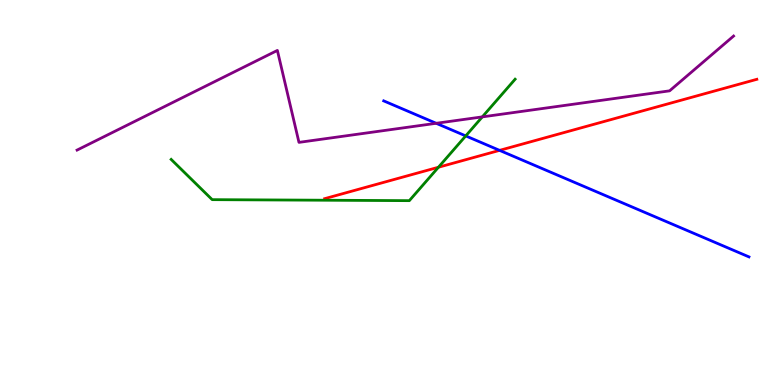[{'lines': ['blue', 'red'], 'intersections': [{'x': 6.45, 'y': 6.09}]}, {'lines': ['green', 'red'], 'intersections': [{'x': 5.66, 'y': 5.66}]}, {'lines': ['purple', 'red'], 'intersections': []}, {'lines': ['blue', 'green'], 'intersections': [{'x': 6.01, 'y': 6.47}]}, {'lines': ['blue', 'purple'], 'intersections': [{'x': 5.63, 'y': 6.8}]}, {'lines': ['green', 'purple'], 'intersections': [{'x': 6.22, 'y': 6.96}]}]